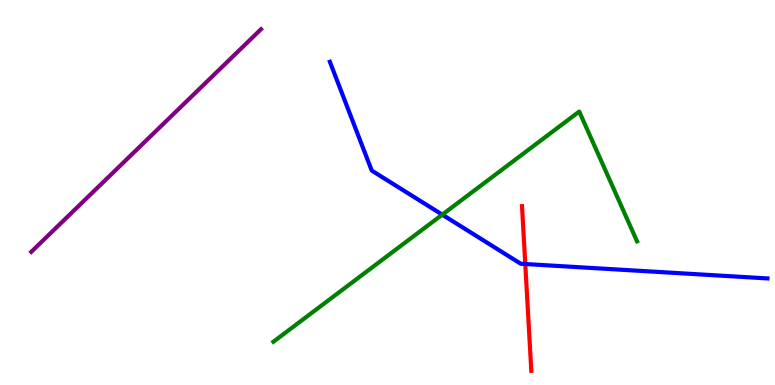[{'lines': ['blue', 'red'], 'intersections': [{'x': 6.78, 'y': 3.14}]}, {'lines': ['green', 'red'], 'intersections': []}, {'lines': ['purple', 'red'], 'intersections': []}, {'lines': ['blue', 'green'], 'intersections': [{'x': 5.71, 'y': 4.42}]}, {'lines': ['blue', 'purple'], 'intersections': []}, {'lines': ['green', 'purple'], 'intersections': []}]